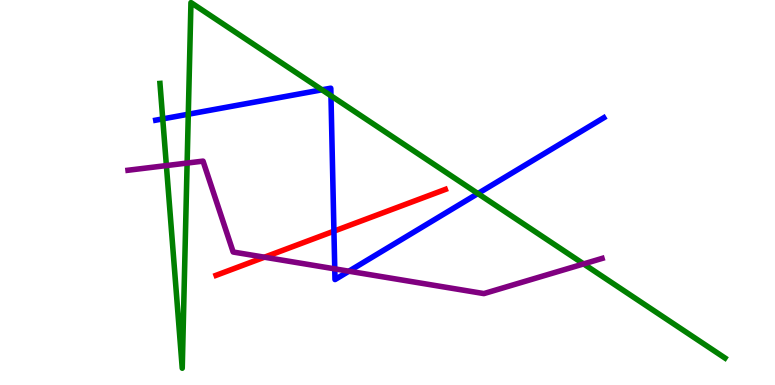[{'lines': ['blue', 'red'], 'intersections': [{'x': 4.31, 'y': 4.0}]}, {'lines': ['green', 'red'], 'intersections': []}, {'lines': ['purple', 'red'], 'intersections': [{'x': 3.41, 'y': 3.32}]}, {'lines': ['blue', 'green'], 'intersections': [{'x': 2.1, 'y': 6.91}, {'x': 2.43, 'y': 7.03}, {'x': 4.15, 'y': 7.67}, {'x': 4.27, 'y': 7.51}, {'x': 6.17, 'y': 4.97}]}, {'lines': ['blue', 'purple'], 'intersections': [{'x': 4.32, 'y': 3.02}, {'x': 4.5, 'y': 2.96}]}, {'lines': ['green', 'purple'], 'intersections': [{'x': 2.15, 'y': 5.7}, {'x': 2.41, 'y': 5.76}, {'x': 7.53, 'y': 3.14}]}]